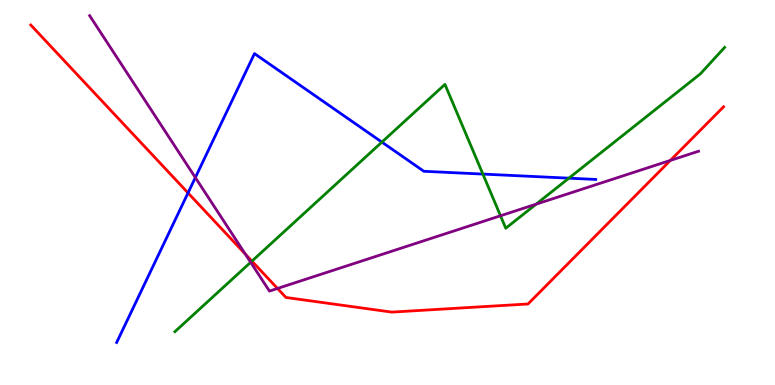[{'lines': ['blue', 'red'], 'intersections': [{'x': 2.43, 'y': 4.99}]}, {'lines': ['green', 'red'], 'intersections': [{'x': 3.25, 'y': 3.22}]}, {'lines': ['purple', 'red'], 'intersections': [{'x': 3.16, 'y': 3.4}, {'x': 3.58, 'y': 2.51}, {'x': 8.65, 'y': 5.83}]}, {'lines': ['blue', 'green'], 'intersections': [{'x': 4.93, 'y': 6.31}, {'x': 6.23, 'y': 5.48}, {'x': 7.34, 'y': 5.37}]}, {'lines': ['blue', 'purple'], 'intersections': [{'x': 2.52, 'y': 5.39}]}, {'lines': ['green', 'purple'], 'intersections': [{'x': 3.23, 'y': 3.19}, {'x': 6.46, 'y': 4.4}, {'x': 6.92, 'y': 4.7}]}]